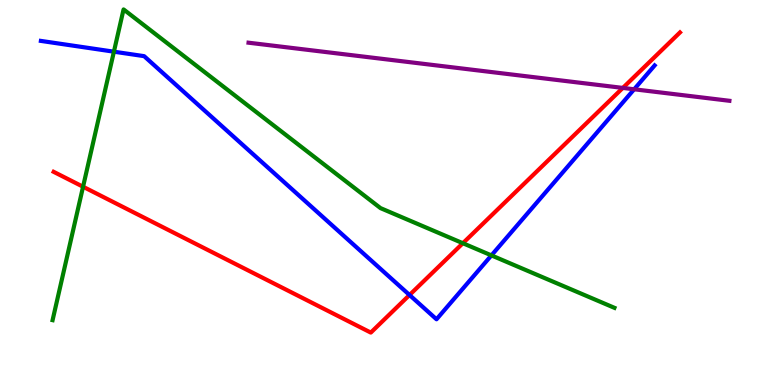[{'lines': ['blue', 'red'], 'intersections': [{'x': 5.28, 'y': 2.34}]}, {'lines': ['green', 'red'], 'intersections': [{'x': 1.07, 'y': 5.15}, {'x': 5.97, 'y': 3.68}]}, {'lines': ['purple', 'red'], 'intersections': [{'x': 8.04, 'y': 7.72}]}, {'lines': ['blue', 'green'], 'intersections': [{'x': 1.47, 'y': 8.66}, {'x': 6.34, 'y': 3.37}]}, {'lines': ['blue', 'purple'], 'intersections': [{'x': 8.18, 'y': 7.68}]}, {'lines': ['green', 'purple'], 'intersections': []}]